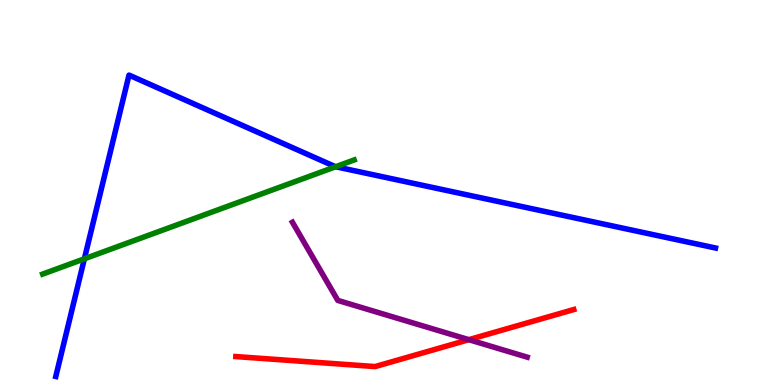[{'lines': ['blue', 'red'], 'intersections': []}, {'lines': ['green', 'red'], 'intersections': []}, {'lines': ['purple', 'red'], 'intersections': [{'x': 6.05, 'y': 1.18}]}, {'lines': ['blue', 'green'], 'intersections': [{'x': 1.09, 'y': 3.28}, {'x': 4.33, 'y': 5.67}]}, {'lines': ['blue', 'purple'], 'intersections': []}, {'lines': ['green', 'purple'], 'intersections': []}]